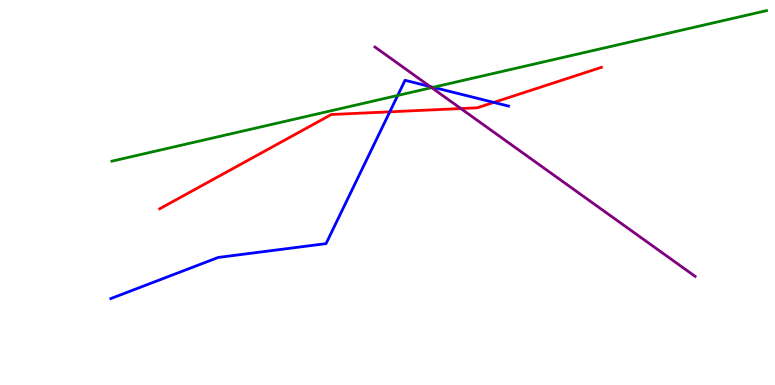[{'lines': ['blue', 'red'], 'intersections': [{'x': 5.03, 'y': 7.1}, {'x': 6.37, 'y': 7.34}]}, {'lines': ['green', 'red'], 'intersections': []}, {'lines': ['purple', 'red'], 'intersections': [{'x': 5.95, 'y': 7.18}]}, {'lines': ['blue', 'green'], 'intersections': [{'x': 5.13, 'y': 7.52}, {'x': 5.59, 'y': 7.73}]}, {'lines': ['blue', 'purple'], 'intersections': [{'x': 5.55, 'y': 7.75}]}, {'lines': ['green', 'purple'], 'intersections': [{'x': 5.57, 'y': 7.72}]}]